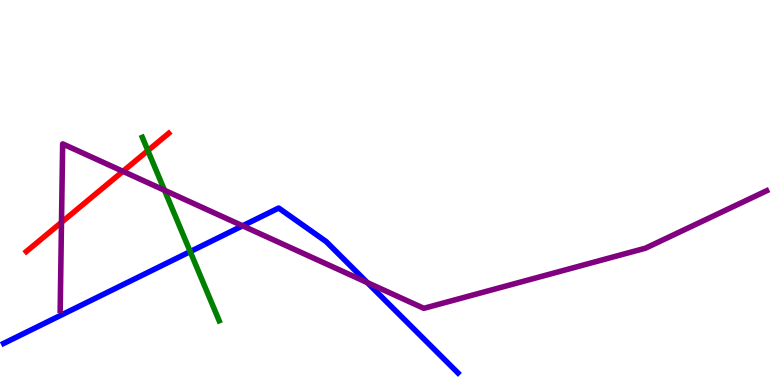[{'lines': ['blue', 'red'], 'intersections': []}, {'lines': ['green', 'red'], 'intersections': [{'x': 1.91, 'y': 6.09}]}, {'lines': ['purple', 'red'], 'intersections': [{'x': 0.793, 'y': 4.23}, {'x': 1.59, 'y': 5.55}]}, {'lines': ['blue', 'green'], 'intersections': [{'x': 2.45, 'y': 3.46}]}, {'lines': ['blue', 'purple'], 'intersections': [{'x': 3.13, 'y': 4.13}, {'x': 4.74, 'y': 2.66}]}, {'lines': ['green', 'purple'], 'intersections': [{'x': 2.12, 'y': 5.06}]}]